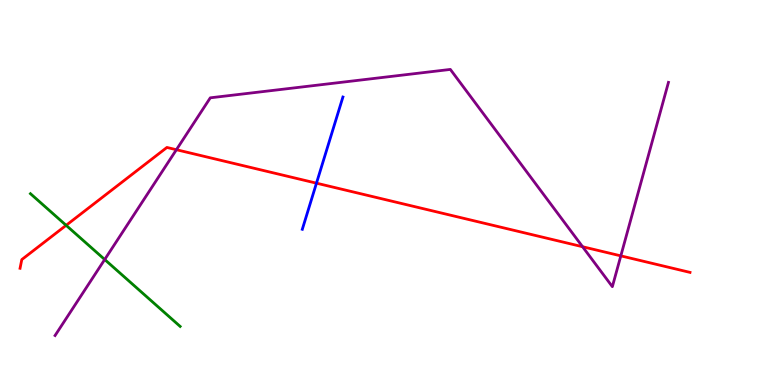[{'lines': ['blue', 'red'], 'intersections': [{'x': 4.08, 'y': 5.24}]}, {'lines': ['green', 'red'], 'intersections': [{'x': 0.853, 'y': 4.15}]}, {'lines': ['purple', 'red'], 'intersections': [{'x': 2.28, 'y': 6.11}, {'x': 7.52, 'y': 3.59}, {'x': 8.01, 'y': 3.35}]}, {'lines': ['blue', 'green'], 'intersections': []}, {'lines': ['blue', 'purple'], 'intersections': []}, {'lines': ['green', 'purple'], 'intersections': [{'x': 1.35, 'y': 3.26}]}]